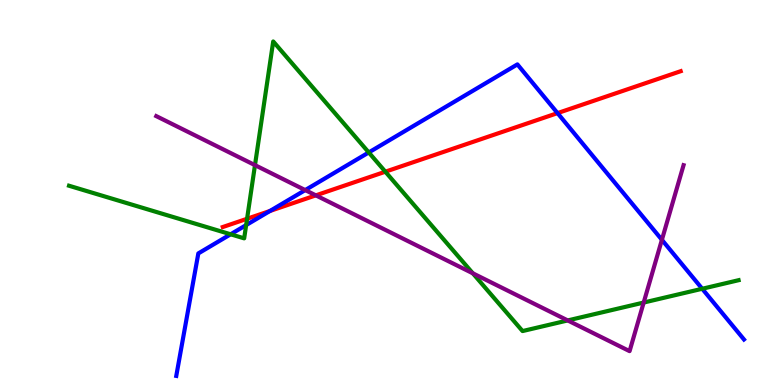[{'lines': ['blue', 'red'], 'intersections': [{'x': 3.48, 'y': 4.52}, {'x': 7.19, 'y': 7.06}]}, {'lines': ['green', 'red'], 'intersections': [{'x': 3.19, 'y': 4.32}, {'x': 4.97, 'y': 5.54}]}, {'lines': ['purple', 'red'], 'intersections': [{'x': 4.08, 'y': 4.93}]}, {'lines': ['blue', 'green'], 'intersections': [{'x': 2.98, 'y': 3.91}, {'x': 3.18, 'y': 4.15}, {'x': 4.76, 'y': 6.04}, {'x': 9.06, 'y': 2.5}]}, {'lines': ['blue', 'purple'], 'intersections': [{'x': 3.94, 'y': 5.06}, {'x': 8.54, 'y': 3.77}]}, {'lines': ['green', 'purple'], 'intersections': [{'x': 3.29, 'y': 5.71}, {'x': 6.1, 'y': 2.9}, {'x': 7.33, 'y': 1.68}, {'x': 8.31, 'y': 2.14}]}]